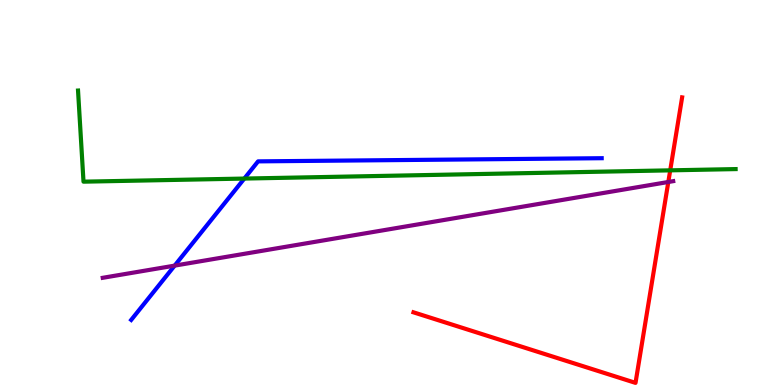[{'lines': ['blue', 'red'], 'intersections': []}, {'lines': ['green', 'red'], 'intersections': [{'x': 8.65, 'y': 5.58}]}, {'lines': ['purple', 'red'], 'intersections': [{'x': 8.62, 'y': 5.27}]}, {'lines': ['blue', 'green'], 'intersections': [{'x': 3.15, 'y': 5.36}]}, {'lines': ['blue', 'purple'], 'intersections': [{'x': 2.25, 'y': 3.1}]}, {'lines': ['green', 'purple'], 'intersections': []}]